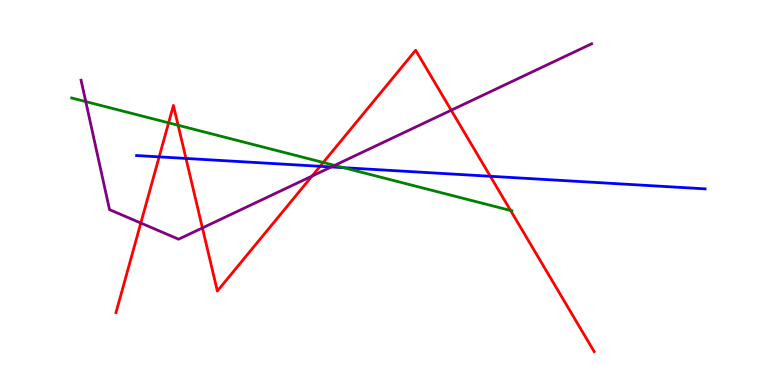[{'lines': ['blue', 'red'], 'intersections': [{'x': 2.05, 'y': 5.93}, {'x': 2.4, 'y': 5.88}, {'x': 4.13, 'y': 5.68}, {'x': 6.33, 'y': 5.42}]}, {'lines': ['green', 'red'], 'intersections': [{'x': 2.18, 'y': 6.81}, {'x': 2.3, 'y': 6.75}, {'x': 4.17, 'y': 5.78}, {'x': 6.59, 'y': 4.53}]}, {'lines': ['purple', 'red'], 'intersections': [{'x': 1.82, 'y': 4.21}, {'x': 2.61, 'y': 4.08}, {'x': 4.03, 'y': 5.43}, {'x': 5.82, 'y': 7.14}]}, {'lines': ['blue', 'green'], 'intersections': [{'x': 4.43, 'y': 5.64}]}, {'lines': ['blue', 'purple'], 'intersections': [{'x': 4.27, 'y': 5.66}]}, {'lines': ['green', 'purple'], 'intersections': [{'x': 1.11, 'y': 7.36}, {'x': 4.32, 'y': 5.7}]}]